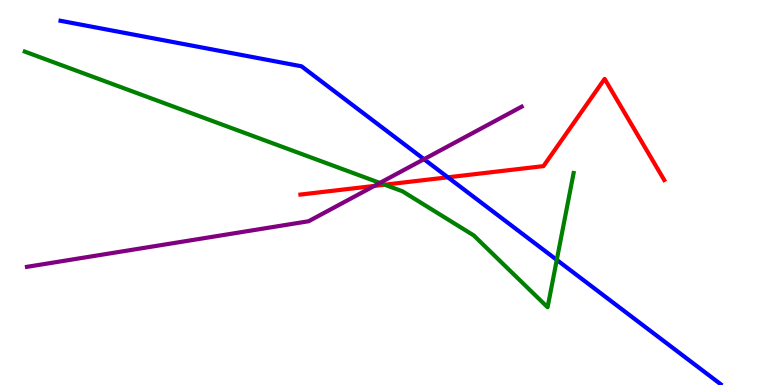[{'lines': ['blue', 'red'], 'intersections': [{'x': 5.78, 'y': 5.39}]}, {'lines': ['green', 'red'], 'intersections': [{'x': 4.96, 'y': 5.2}]}, {'lines': ['purple', 'red'], 'intersections': [{'x': 4.83, 'y': 5.17}]}, {'lines': ['blue', 'green'], 'intersections': [{'x': 7.18, 'y': 3.25}]}, {'lines': ['blue', 'purple'], 'intersections': [{'x': 5.47, 'y': 5.87}]}, {'lines': ['green', 'purple'], 'intersections': [{'x': 4.9, 'y': 5.25}]}]